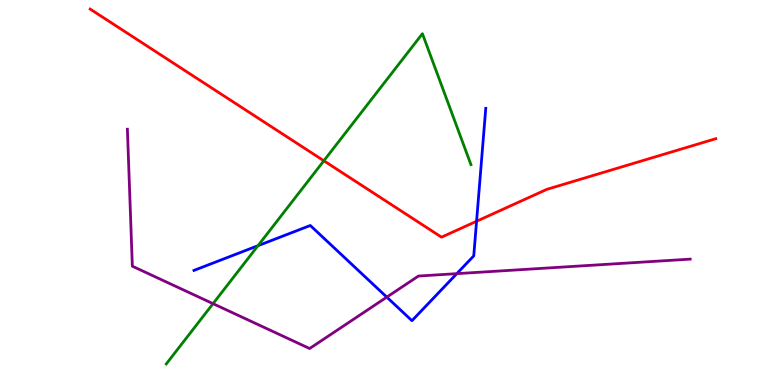[{'lines': ['blue', 'red'], 'intersections': [{'x': 6.15, 'y': 4.25}]}, {'lines': ['green', 'red'], 'intersections': [{'x': 4.18, 'y': 5.82}]}, {'lines': ['purple', 'red'], 'intersections': []}, {'lines': ['blue', 'green'], 'intersections': [{'x': 3.33, 'y': 3.62}]}, {'lines': ['blue', 'purple'], 'intersections': [{'x': 4.99, 'y': 2.28}, {'x': 5.89, 'y': 2.89}]}, {'lines': ['green', 'purple'], 'intersections': [{'x': 2.75, 'y': 2.11}]}]